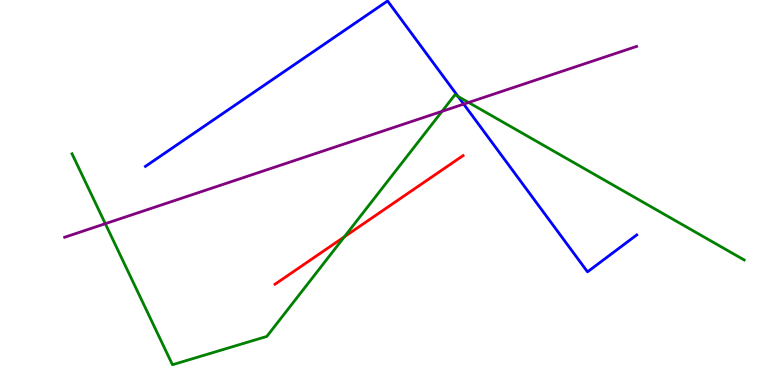[{'lines': ['blue', 'red'], 'intersections': []}, {'lines': ['green', 'red'], 'intersections': [{'x': 4.44, 'y': 3.85}]}, {'lines': ['purple', 'red'], 'intersections': []}, {'lines': ['blue', 'green'], 'intersections': [{'x': 5.91, 'y': 7.49}]}, {'lines': ['blue', 'purple'], 'intersections': [{'x': 5.98, 'y': 7.3}]}, {'lines': ['green', 'purple'], 'intersections': [{'x': 1.36, 'y': 4.19}, {'x': 5.7, 'y': 7.11}, {'x': 6.05, 'y': 7.34}]}]